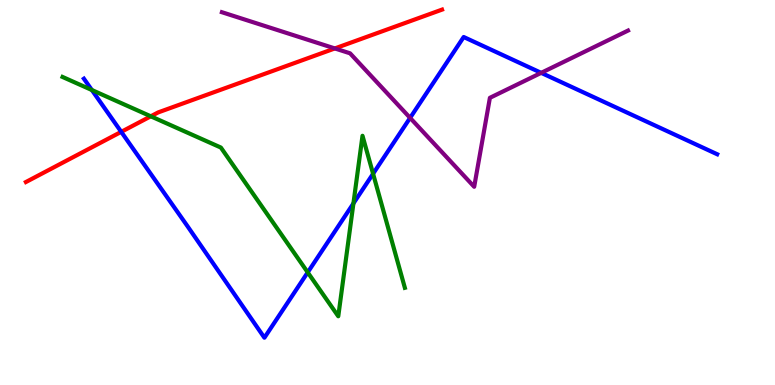[{'lines': ['blue', 'red'], 'intersections': [{'x': 1.56, 'y': 6.58}]}, {'lines': ['green', 'red'], 'intersections': [{'x': 1.95, 'y': 6.98}]}, {'lines': ['purple', 'red'], 'intersections': [{'x': 4.32, 'y': 8.74}]}, {'lines': ['blue', 'green'], 'intersections': [{'x': 1.19, 'y': 7.66}, {'x': 3.97, 'y': 2.93}, {'x': 4.56, 'y': 4.72}, {'x': 4.81, 'y': 5.49}]}, {'lines': ['blue', 'purple'], 'intersections': [{'x': 5.29, 'y': 6.94}, {'x': 6.98, 'y': 8.11}]}, {'lines': ['green', 'purple'], 'intersections': []}]